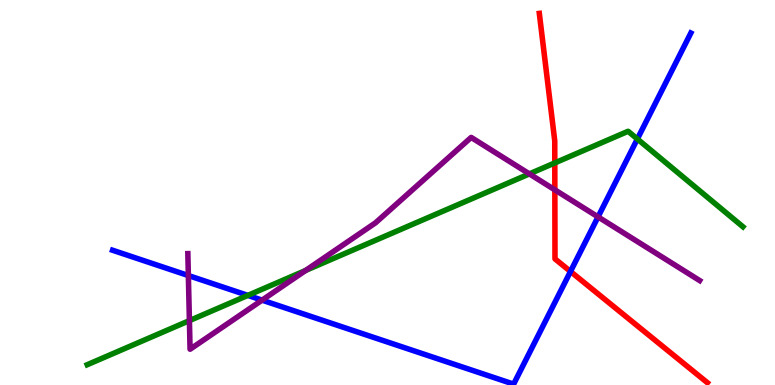[{'lines': ['blue', 'red'], 'intersections': [{'x': 7.36, 'y': 2.95}]}, {'lines': ['green', 'red'], 'intersections': [{'x': 7.16, 'y': 5.77}]}, {'lines': ['purple', 'red'], 'intersections': [{'x': 7.16, 'y': 5.07}]}, {'lines': ['blue', 'green'], 'intersections': [{'x': 3.2, 'y': 2.33}, {'x': 8.22, 'y': 6.39}]}, {'lines': ['blue', 'purple'], 'intersections': [{'x': 2.43, 'y': 2.84}, {'x': 3.38, 'y': 2.2}, {'x': 7.72, 'y': 4.37}]}, {'lines': ['green', 'purple'], 'intersections': [{'x': 2.44, 'y': 1.67}, {'x': 3.94, 'y': 2.98}, {'x': 6.83, 'y': 5.48}]}]